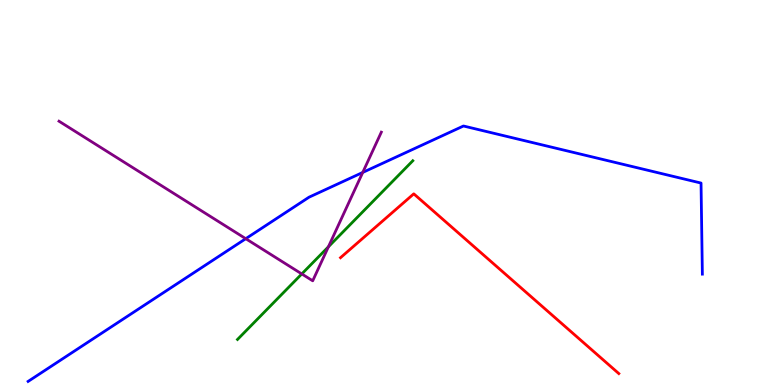[{'lines': ['blue', 'red'], 'intersections': []}, {'lines': ['green', 'red'], 'intersections': []}, {'lines': ['purple', 'red'], 'intersections': []}, {'lines': ['blue', 'green'], 'intersections': []}, {'lines': ['blue', 'purple'], 'intersections': [{'x': 3.17, 'y': 3.8}, {'x': 4.68, 'y': 5.52}]}, {'lines': ['green', 'purple'], 'intersections': [{'x': 3.89, 'y': 2.88}, {'x': 4.24, 'y': 3.59}]}]